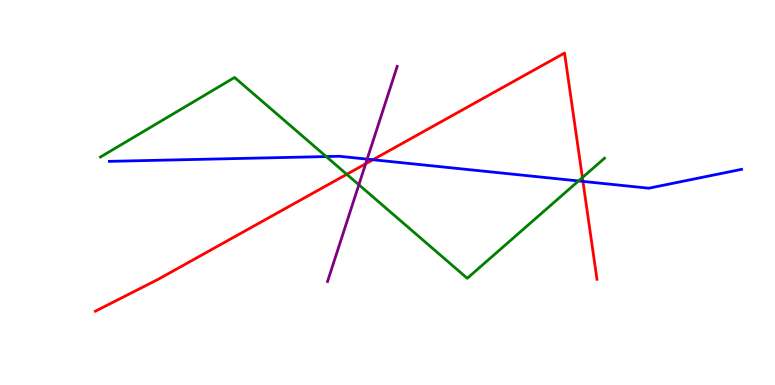[{'lines': ['blue', 'red'], 'intersections': [{'x': 4.81, 'y': 5.85}, {'x': 7.52, 'y': 5.29}]}, {'lines': ['green', 'red'], 'intersections': [{'x': 4.47, 'y': 5.47}, {'x': 7.51, 'y': 5.39}]}, {'lines': ['purple', 'red'], 'intersections': [{'x': 4.72, 'y': 5.75}]}, {'lines': ['blue', 'green'], 'intersections': [{'x': 4.21, 'y': 5.93}, {'x': 7.46, 'y': 5.3}]}, {'lines': ['blue', 'purple'], 'intersections': [{'x': 4.74, 'y': 5.87}]}, {'lines': ['green', 'purple'], 'intersections': [{'x': 4.63, 'y': 5.2}]}]